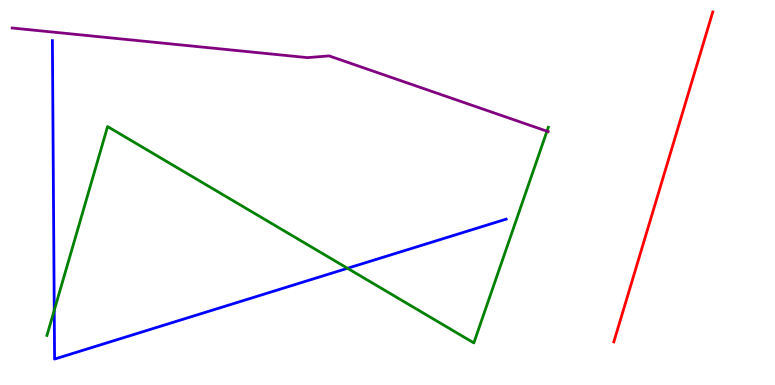[{'lines': ['blue', 'red'], 'intersections': []}, {'lines': ['green', 'red'], 'intersections': []}, {'lines': ['purple', 'red'], 'intersections': []}, {'lines': ['blue', 'green'], 'intersections': [{'x': 0.7, 'y': 1.94}, {'x': 4.48, 'y': 3.03}]}, {'lines': ['blue', 'purple'], 'intersections': []}, {'lines': ['green', 'purple'], 'intersections': [{'x': 7.06, 'y': 6.59}]}]